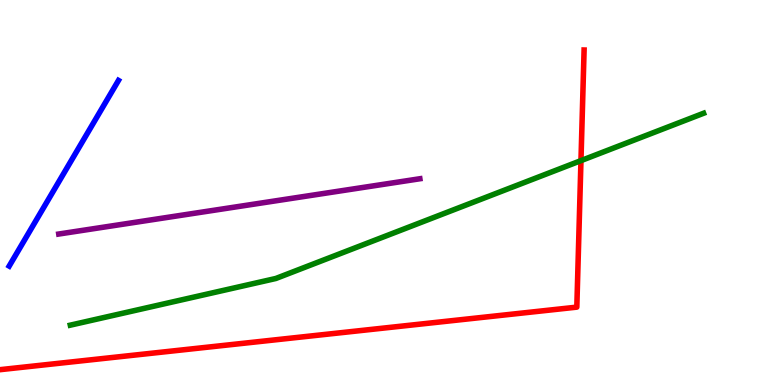[{'lines': ['blue', 'red'], 'intersections': []}, {'lines': ['green', 'red'], 'intersections': [{'x': 7.5, 'y': 5.83}]}, {'lines': ['purple', 'red'], 'intersections': []}, {'lines': ['blue', 'green'], 'intersections': []}, {'lines': ['blue', 'purple'], 'intersections': []}, {'lines': ['green', 'purple'], 'intersections': []}]